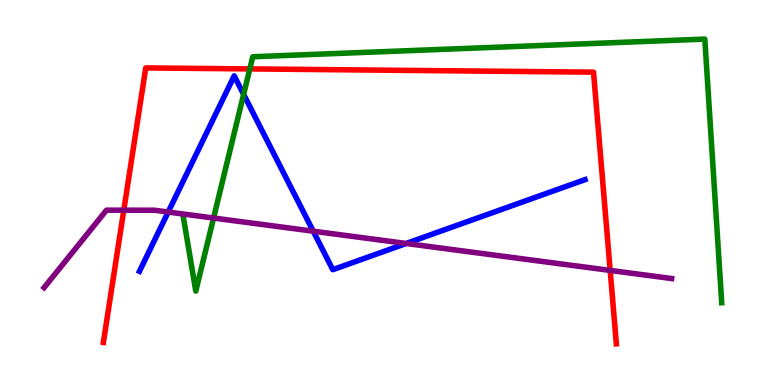[{'lines': ['blue', 'red'], 'intersections': []}, {'lines': ['green', 'red'], 'intersections': [{'x': 3.22, 'y': 8.21}]}, {'lines': ['purple', 'red'], 'intersections': [{'x': 1.6, 'y': 4.54}, {'x': 7.87, 'y': 2.98}]}, {'lines': ['blue', 'green'], 'intersections': [{'x': 3.14, 'y': 7.55}]}, {'lines': ['blue', 'purple'], 'intersections': [{'x': 2.17, 'y': 4.49}, {'x': 4.04, 'y': 3.99}, {'x': 5.24, 'y': 3.68}]}, {'lines': ['green', 'purple'], 'intersections': [{'x': 2.76, 'y': 4.34}]}]